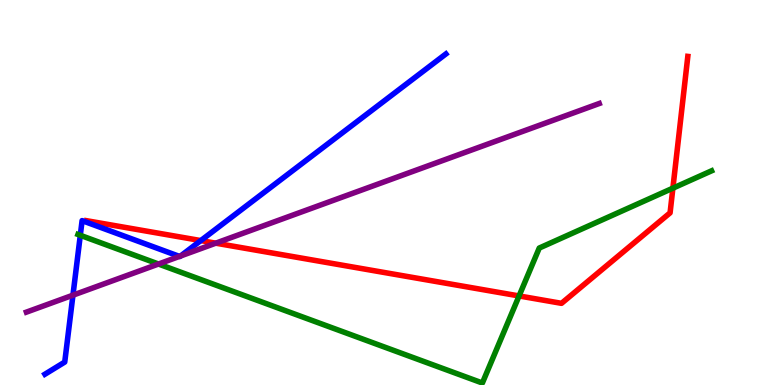[{'lines': ['blue', 'red'], 'intersections': [{'x': 2.59, 'y': 3.75}]}, {'lines': ['green', 'red'], 'intersections': [{'x': 6.7, 'y': 2.31}, {'x': 8.68, 'y': 5.11}]}, {'lines': ['purple', 'red'], 'intersections': [{'x': 2.78, 'y': 3.68}]}, {'lines': ['blue', 'green'], 'intersections': [{'x': 1.04, 'y': 3.89}]}, {'lines': ['blue', 'purple'], 'intersections': [{'x': 0.941, 'y': 2.33}, {'x': 2.32, 'y': 3.34}, {'x': 2.33, 'y': 3.35}]}, {'lines': ['green', 'purple'], 'intersections': [{'x': 2.05, 'y': 3.14}]}]